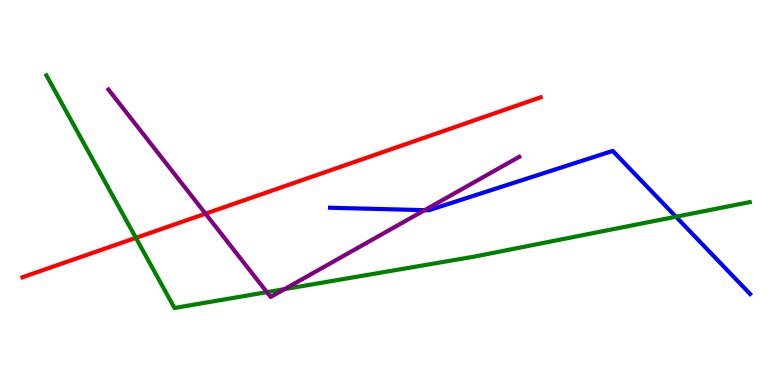[{'lines': ['blue', 'red'], 'intersections': []}, {'lines': ['green', 'red'], 'intersections': [{'x': 1.75, 'y': 3.82}]}, {'lines': ['purple', 'red'], 'intersections': [{'x': 2.65, 'y': 4.45}]}, {'lines': ['blue', 'green'], 'intersections': [{'x': 8.72, 'y': 4.37}]}, {'lines': ['blue', 'purple'], 'intersections': [{'x': 5.48, 'y': 4.54}]}, {'lines': ['green', 'purple'], 'intersections': [{'x': 3.44, 'y': 2.41}, {'x': 3.67, 'y': 2.49}]}]